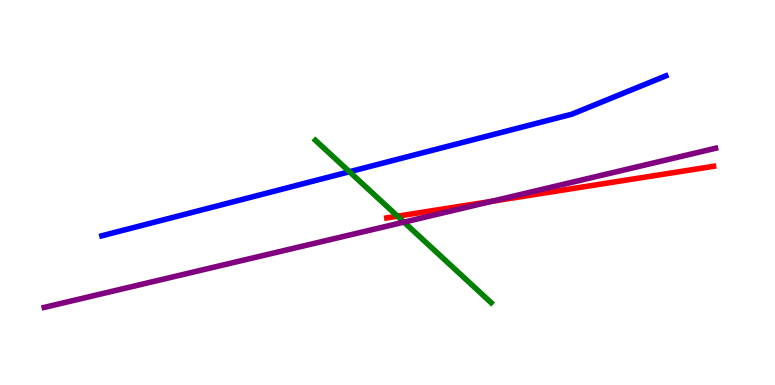[{'lines': ['blue', 'red'], 'intersections': []}, {'lines': ['green', 'red'], 'intersections': [{'x': 5.13, 'y': 4.38}]}, {'lines': ['purple', 'red'], 'intersections': [{'x': 6.34, 'y': 4.77}]}, {'lines': ['blue', 'green'], 'intersections': [{'x': 4.51, 'y': 5.54}]}, {'lines': ['blue', 'purple'], 'intersections': []}, {'lines': ['green', 'purple'], 'intersections': [{'x': 5.21, 'y': 4.23}]}]